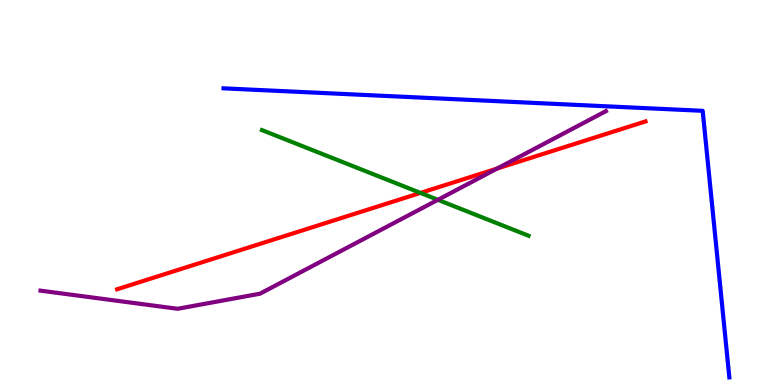[{'lines': ['blue', 'red'], 'intersections': []}, {'lines': ['green', 'red'], 'intersections': [{'x': 5.43, 'y': 4.99}]}, {'lines': ['purple', 'red'], 'intersections': [{'x': 6.41, 'y': 5.62}]}, {'lines': ['blue', 'green'], 'intersections': []}, {'lines': ['blue', 'purple'], 'intersections': []}, {'lines': ['green', 'purple'], 'intersections': [{'x': 5.65, 'y': 4.81}]}]